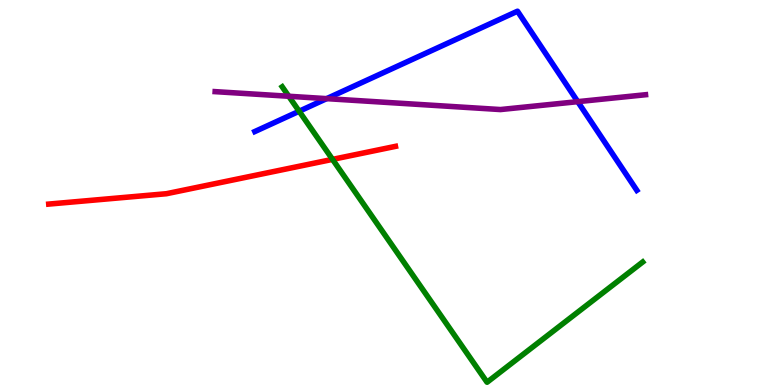[{'lines': ['blue', 'red'], 'intersections': []}, {'lines': ['green', 'red'], 'intersections': [{'x': 4.29, 'y': 5.86}]}, {'lines': ['purple', 'red'], 'intersections': []}, {'lines': ['blue', 'green'], 'intersections': [{'x': 3.86, 'y': 7.11}]}, {'lines': ['blue', 'purple'], 'intersections': [{'x': 4.21, 'y': 7.44}, {'x': 7.45, 'y': 7.36}]}, {'lines': ['green', 'purple'], 'intersections': [{'x': 3.73, 'y': 7.5}]}]